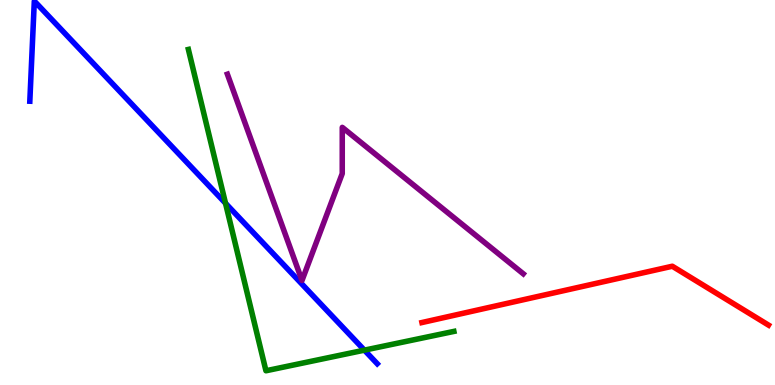[{'lines': ['blue', 'red'], 'intersections': []}, {'lines': ['green', 'red'], 'intersections': []}, {'lines': ['purple', 'red'], 'intersections': []}, {'lines': ['blue', 'green'], 'intersections': [{'x': 2.91, 'y': 4.72}, {'x': 4.7, 'y': 0.905}]}, {'lines': ['blue', 'purple'], 'intersections': []}, {'lines': ['green', 'purple'], 'intersections': []}]